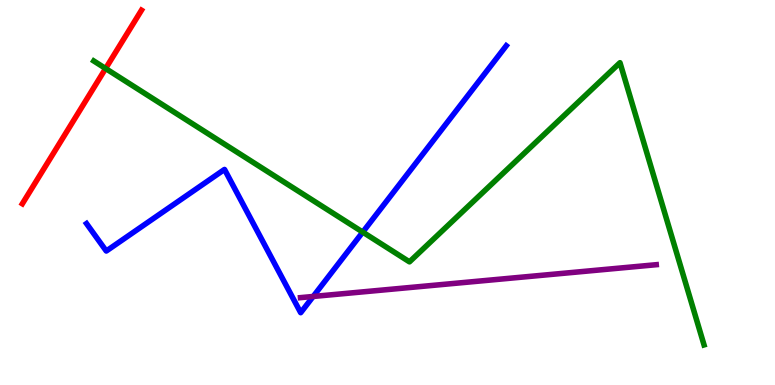[{'lines': ['blue', 'red'], 'intersections': []}, {'lines': ['green', 'red'], 'intersections': [{'x': 1.36, 'y': 8.22}]}, {'lines': ['purple', 'red'], 'intersections': []}, {'lines': ['blue', 'green'], 'intersections': [{'x': 4.68, 'y': 3.97}]}, {'lines': ['blue', 'purple'], 'intersections': [{'x': 4.04, 'y': 2.3}]}, {'lines': ['green', 'purple'], 'intersections': []}]